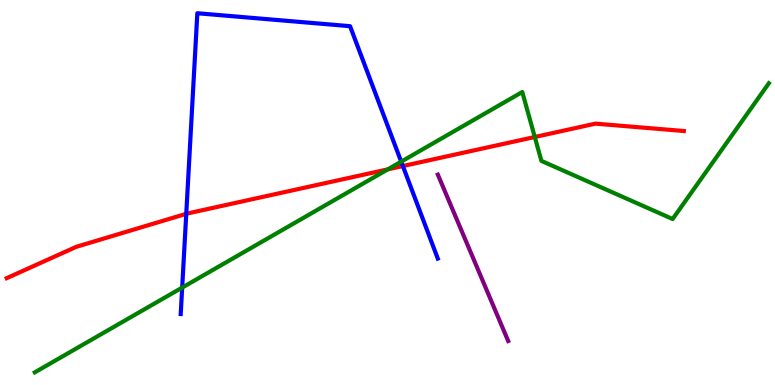[{'lines': ['blue', 'red'], 'intersections': [{'x': 2.4, 'y': 4.45}, {'x': 5.2, 'y': 5.69}]}, {'lines': ['green', 'red'], 'intersections': [{'x': 5.0, 'y': 5.6}, {'x': 6.9, 'y': 6.44}]}, {'lines': ['purple', 'red'], 'intersections': []}, {'lines': ['blue', 'green'], 'intersections': [{'x': 2.35, 'y': 2.53}, {'x': 5.18, 'y': 5.8}]}, {'lines': ['blue', 'purple'], 'intersections': []}, {'lines': ['green', 'purple'], 'intersections': []}]